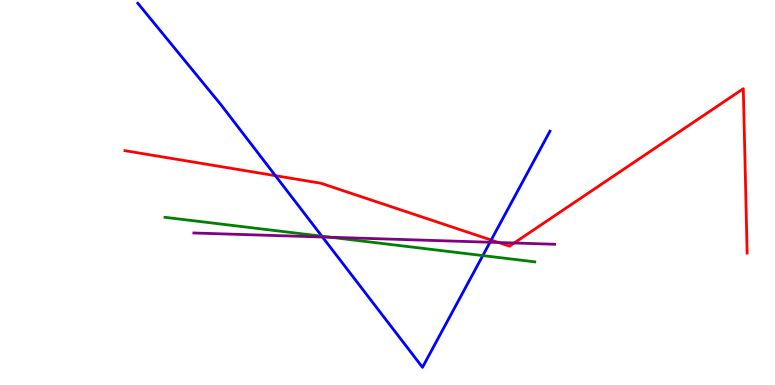[{'lines': ['blue', 'red'], 'intersections': [{'x': 3.55, 'y': 5.44}, {'x': 6.34, 'y': 3.77}]}, {'lines': ['green', 'red'], 'intersections': []}, {'lines': ['purple', 'red'], 'intersections': [{'x': 6.43, 'y': 3.7}, {'x': 6.63, 'y': 3.69}]}, {'lines': ['blue', 'green'], 'intersections': [{'x': 4.15, 'y': 3.86}, {'x': 6.23, 'y': 3.36}]}, {'lines': ['blue', 'purple'], 'intersections': [{'x': 4.16, 'y': 3.84}, {'x': 6.32, 'y': 3.71}]}, {'lines': ['green', 'purple'], 'intersections': [{'x': 4.27, 'y': 3.84}]}]